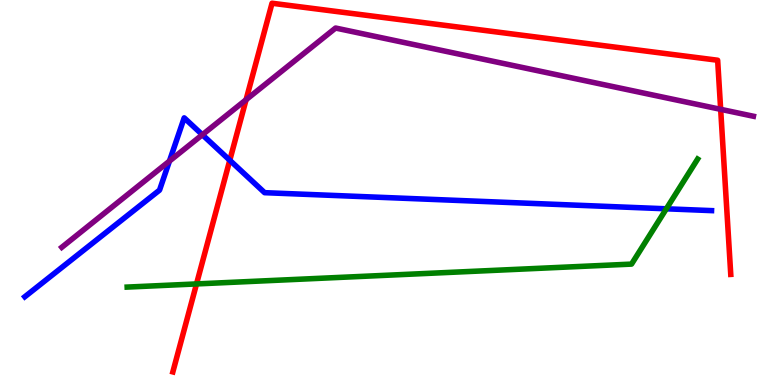[{'lines': ['blue', 'red'], 'intersections': [{'x': 2.96, 'y': 5.84}]}, {'lines': ['green', 'red'], 'intersections': [{'x': 2.54, 'y': 2.63}]}, {'lines': ['purple', 'red'], 'intersections': [{'x': 3.18, 'y': 7.41}, {'x': 9.3, 'y': 7.16}]}, {'lines': ['blue', 'green'], 'intersections': [{'x': 8.6, 'y': 4.58}]}, {'lines': ['blue', 'purple'], 'intersections': [{'x': 2.19, 'y': 5.82}, {'x': 2.61, 'y': 6.5}]}, {'lines': ['green', 'purple'], 'intersections': []}]